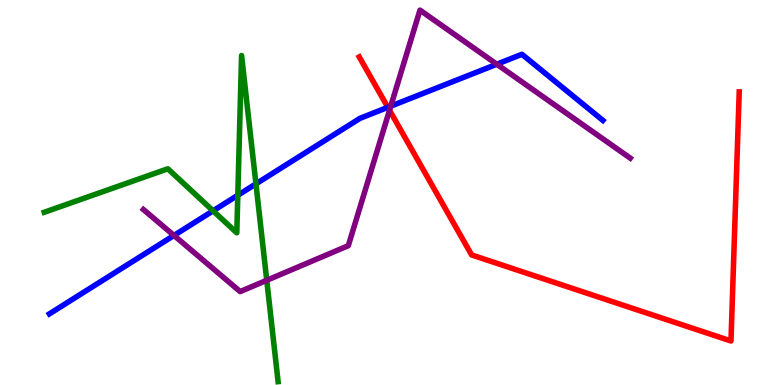[{'lines': ['blue', 'red'], 'intersections': [{'x': 5.0, 'y': 7.21}]}, {'lines': ['green', 'red'], 'intersections': []}, {'lines': ['purple', 'red'], 'intersections': [{'x': 5.03, 'y': 7.14}]}, {'lines': ['blue', 'green'], 'intersections': [{'x': 2.75, 'y': 4.52}, {'x': 3.07, 'y': 4.93}, {'x': 3.3, 'y': 5.23}]}, {'lines': ['blue', 'purple'], 'intersections': [{'x': 2.24, 'y': 3.88}, {'x': 5.04, 'y': 7.24}, {'x': 6.41, 'y': 8.33}]}, {'lines': ['green', 'purple'], 'intersections': [{'x': 3.44, 'y': 2.72}]}]